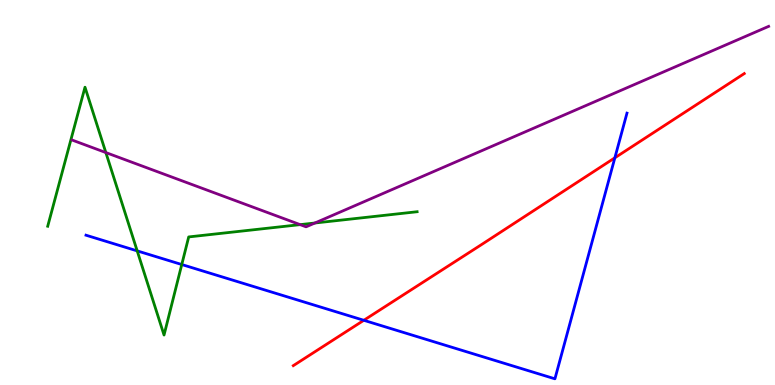[{'lines': ['blue', 'red'], 'intersections': [{'x': 4.69, 'y': 1.68}, {'x': 7.93, 'y': 5.9}]}, {'lines': ['green', 'red'], 'intersections': []}, {'lines': ['purple', 'red'], 'intersections': []}, {'lines': ['blue', 'green'], 'intersections': [{'x': 1.77, 'y': 3.48}, {'x': 2.35, 'y': 3.13}]}, {'lines': ['blue', 'purple'], 'intersections': []}, {'lines': ['green', 'purple'], 'intersections': [{'x': 1.37, 'y': 6.04}, {'x': 3.87, 'y': 4.17}, {'x': 4.06, 'y': 4.21}]}]